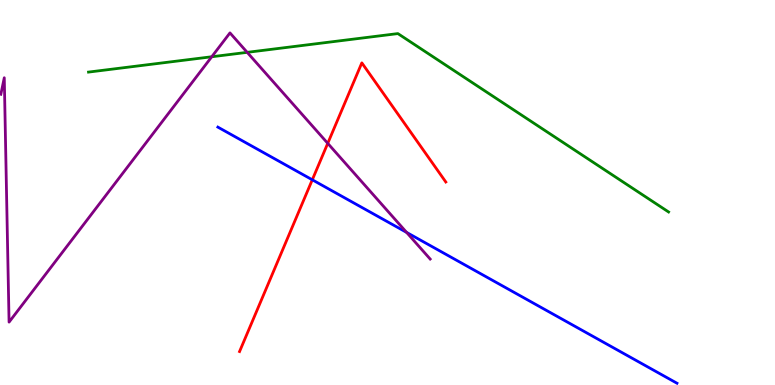[{'lines': ['blue', 'red'], 'intersections': [{'x': 4.03, 'y': 5.33}]}, {'lines': ['green', 'red'], 'intersections': []}, {'lines': ['purple', 'red'], 'intersections': [{'x': 4.23, 'y': 6.28}]}, {'lines': ['blue', 'green'], 'intersections': []}, {'lines': ['blue', 'purple'], 'intersections': [{'x': 5.25, 'y': 3.96}]}, {'lines': ['green', 'purple'], 'intersections': [{'x': 2.73, 'y': 8.53}, {'x': 3.19, 'y': 8.64}]}]